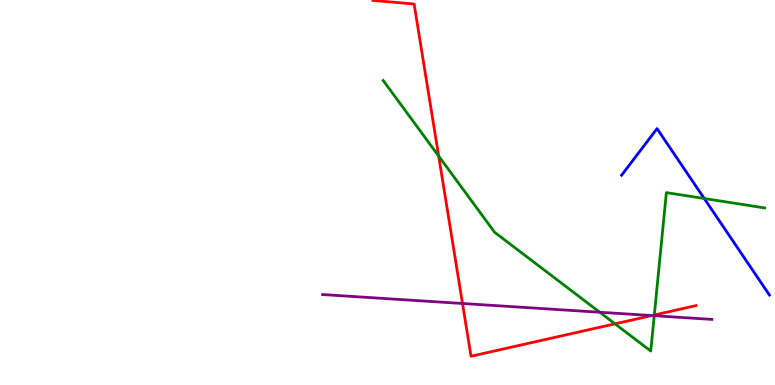[{'lines': ['blue', 'red'], 'intersections': []}, {'lines': ['green', 'red'], 'intersections': [{'x': 5.66, 'y': 5.95}, {'x': 7.94, 'y': 1.59}, {'x': 8.44, 'y': 1.82}]}, {'lines': ['purple', 'red'], 'intersections': [{'x': 5.97, 'y': 2.12}, {'x': 8.41, 'y': 1.8}]}, {'lines': ['blue', 'green'], 'intersections': [{'x': 9.09, 'y': 4.84}]}, {'lines': ['blue', 'purple'], 'intersections': []}, {'lines': ['green', 'purple'], 'intersections': [{'x': 7.74, 'y': 1.89}, {'x': 8.44, 'y': 1.8}]}]